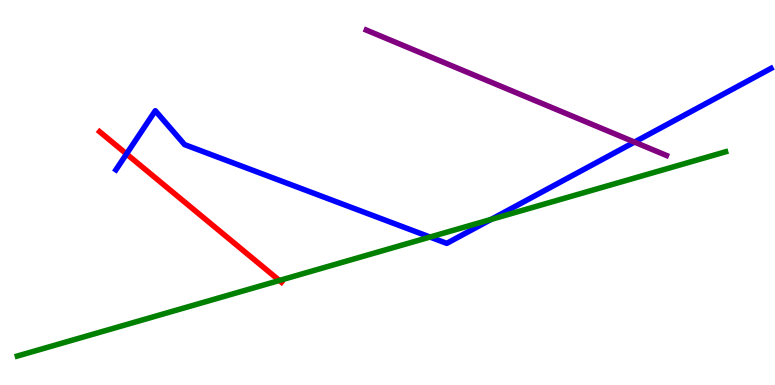[{'lines': ['blue', 'red'], 'intersections': [{'x': 1.63, 'y': 6.0}]}, {'lines': ['green', 'red'], 'intersections': [{'x': 3.6, 'y': 2.72}]}, {'lines': ['purple', 'red'], 'intersections': []}, {'lines': ['blue', 'green'], 'intersections': [{'x': 5.55, 'y': 3.84}, {'x': 6.34, 'y': 4.3}]}, {'lines': ['blue', 'purple'], 'intersections': [{'x': 8.19, 'y': 6.31}]}, {'lines': ['green', 'purple'], 'intersections': []}]